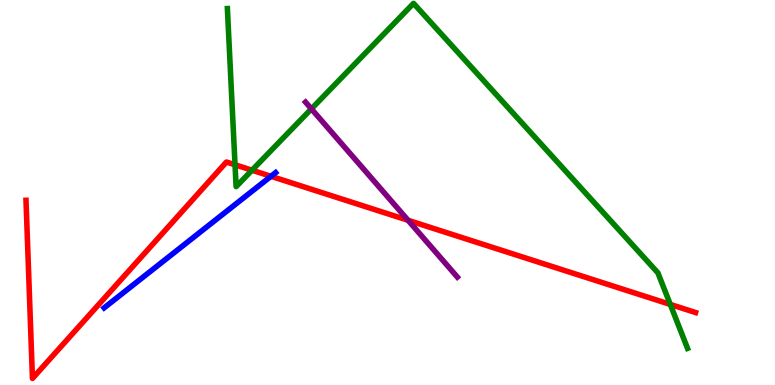[{'lines': ['blue', 'red'], 'intersections': [{'x': 3.5, 'y': 5.42}]}, {'lines': ['green', 'red'], 'intersections': [{'x': 3.03, 'y': 5.72}, {'x': 3.25, 'y': 5.58}, {'x': 8.65, 'y': 2.09}]}, {'lines': ['purple', 'red'], 'intersections': [{'x': 5.27, 'y': 4.28}]}, {'lines': ['blue', 'green'], 'intersections': []}, {'lines': ['blue', 'purple'], 'intersections': []}, {'lines': ['green', 'purple'], 'intersections': [{'x': 4.02, 'y': 7.17}]}]